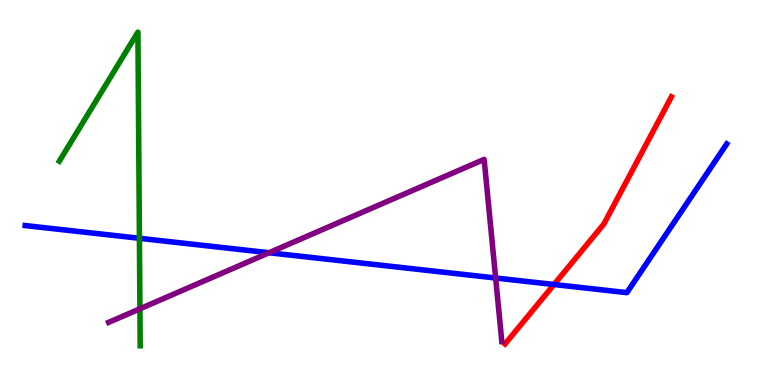[{'lines': ['blue', 'red'], 'intersections': [{'x': 7.15, 'y': 2.61}]}, {'lines': ['green', 'red'], 'intersections': []}, {'lines': ['purple', 'red'], 'intersections': []}, {'lines': ['blue', 'green'], 'intersections': [{'x': 1.8, 'y': 3.81}]}, {'lines': ['blue', 'purple'], 'intersections': [{'x': 3.47, 'y': 3.44}, {'x': 6.4, 'y': 2.78}]}, {'lines': ['green', 'purple'], 'intersections': [{'x': 1.81, 'y': 1.98}]}]